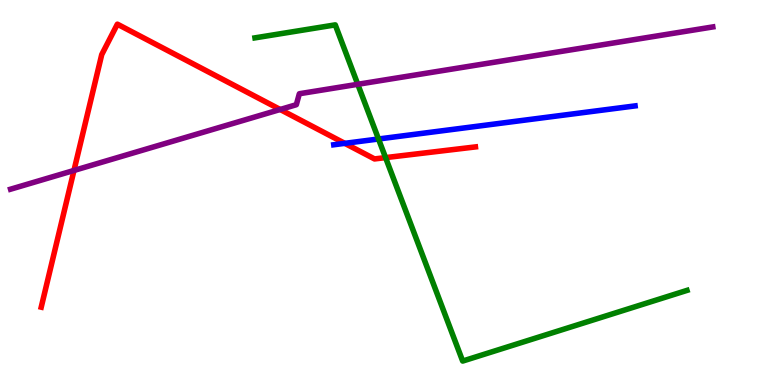[{'lines': ['blue', 'red'], 'intersections': [{'x': 4.45, 'y': 6.28}]}, {'lines': ['green', 'red'], 'intersections': [{'x': 4.98, 'y': 5.91}]}, {'lines': ['purple', 'red'], 'intersections': [{'x': 0.955, 'y': 5.57}, {'x': 3.62, 'y': 7.16}]}, {'lines': ['blue', 'green'], 'intersections': [{'x': 4.88, 'y': 6.39}]}, {'lines': ['blue', 'purple'], 'intersections': []}, {'lines': ['green', 'purple'], 'intersections': [{'x': 4.62, 'y': 7.81}]}]